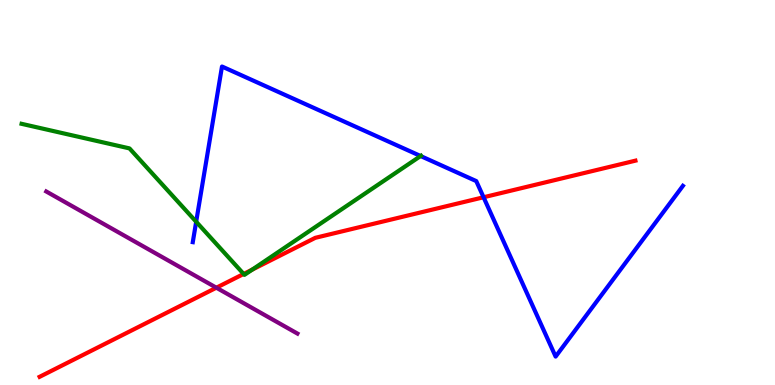[{'lines': ['blue', 'red'], 'intersections': [{'x': 6.24, 'y': 4.88}]}, {'lines': ['green', 'red'], 'intersections': [{'x': 3.14, 'y': 2.88}, {'x': 3.25, 'y': 3.0}]}, {'lines': ['purple', 'red'], 'intersections': [{'x': 2.79, 'y': 2.53}]}, {'lines': ['blue', 'green'], 'intersections': [{'x': 2.53, 'y': 4.24}, {'x': 5.43, 'y': 5.95}]}, {'lines': ['blue', 'purple'], 'intersections': []}, {'lines': ['green', 'purple'], 'intersections': []}]